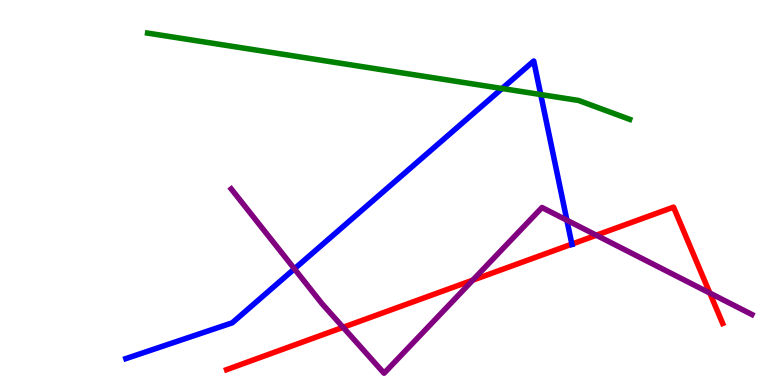[{'lines': ['blue', 'red'], 'intersections': [{'x': 7.38, 'y': 3.66}]}, {'lines': ['green', 'red'], 'intersections': []}, {'lines': ['purple', 'red'], 'intersections': [{'x': 4.43, 'y': 1.5}, {'x': 6.1, 'y': 2.72}, {'x': 7.69, 'y': 3.89}, {'x': 9.16, 'y': 2.39}]}, {'lines': ['blue', 'green'], 'intersections': [{'x': 6.48, 'y': 7.7}, {'x': 6.98, 'y': 7.54}]}, {'lines': ['blue', 'purple'], 'intersections': [{'x': 3.8, 'y': 3.02}, {'x': 7.31, 'y': 4.28}]}, {'lines': ['green', 'purple'], 'intersections': []}]